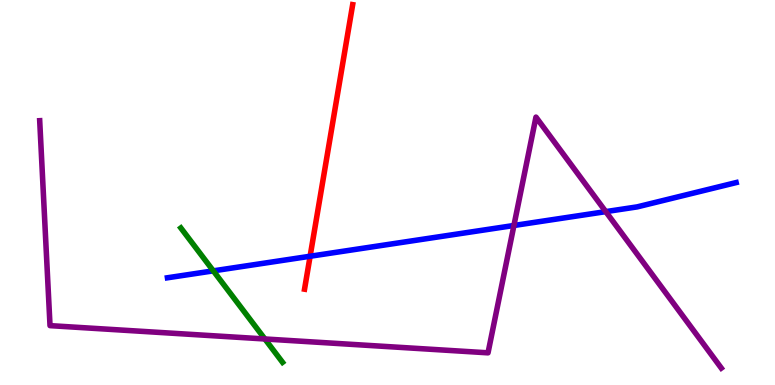[{'lines': ['blue', 'red'], 'intersections': [{'x': 4.0, 'y': 3.34}]}, {'lines': ['green', 'red'], 'intersections': []}, {'lines': ['purple', 'red'], 'intersections': []}, {'lines': ['blue', 'green'], 'intersections': [{'x': 2.75, 'y': 2.96}]}, {'lines': ['blue', 'purple'], 'intersections': [{'x': 6.63, 'y': 4.14}, {'x': 7.82, 'y': 4.5}]}, {'lines': ['green', 'purple'], 'intersections': [{'x': 3.42, 'y': 1.2}]}]